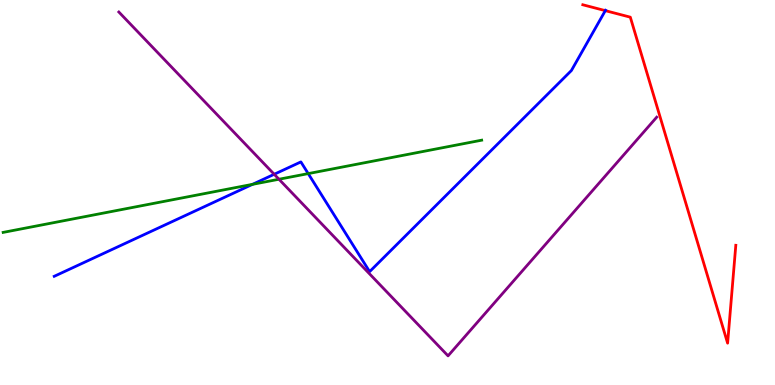[{'lines': ['blue', 'red'], 'intersections': [{'x': 7.81, 'y': 9.72}]}, {'lines': ['green', 'red'], 'intersections': []}, {'lines': ['purple', 'red'], 'intersections': []}, {'lines': ['blue', 'green'], 'intersections': [{'x': 3.26, 'y': 5.21}, {'x': 3.98, 'y': 5.49}]}, {'lines': ['blue', 'purple'], 'intersections': [{'x': 3.54, 'y': 5.47}]}, {'lines': ['green', 'purple'], 'intersections': [{'x': 3.6, 'y': 5.34}]}]